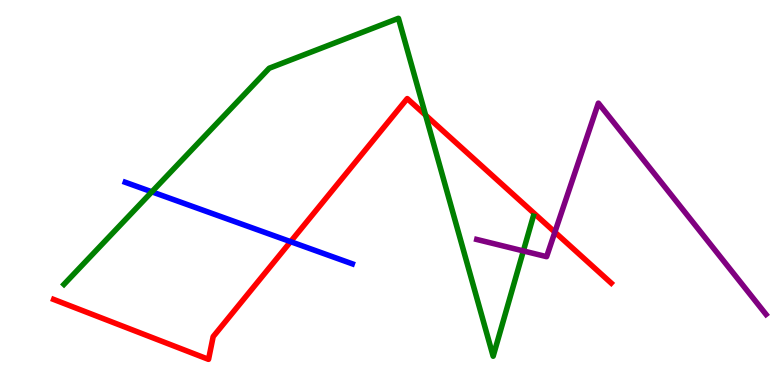[{'lines': ['blue', 'red'], 'intersections': [{'x': 3.75, 'y': 3.72}]}, {'lines': ['green', 'red'], 'intersections': [{'x': 5.49, 'y': 7.01}]}, {'lines': ['purple', 'red'], 'intersections': [{'x': 7.16, 'y': 3.97}]}, {'lines': ['blue', 'green'], 'intersections': [{'x': 1.96, 'y': 5.02}]}, {'lines': ['blue', 'purple'], 'intersections': []}, {'lines': ['green', 'purple'], 'intersections': [{'x': 6.75, 'y': 3.48}]}]